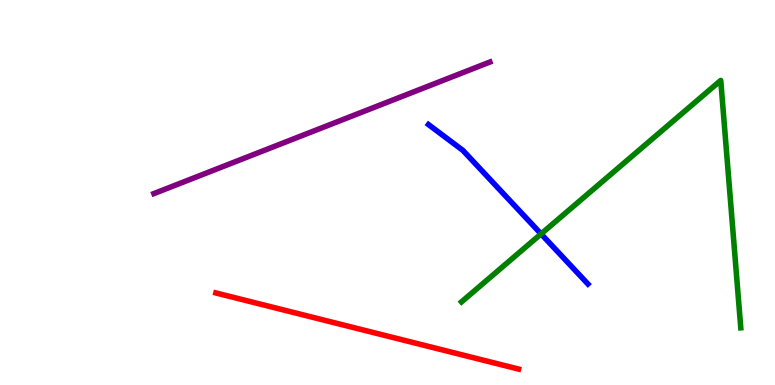[{'lines': ['blue', 'red'], 'intersections': []}, {'lines': ['green', 'red'], 'intersections': []}, {'lines': ['purple', 'red'], 'intersections': []}, {'lines': ['blue', 'green'], 'intersections': [{'x': 6.98, 'y': 3.92}]}, {'lines': ['blue', 'purple'], 'intersections': []}, {'lines': ['green', 'purple'], 'intersections': []}]